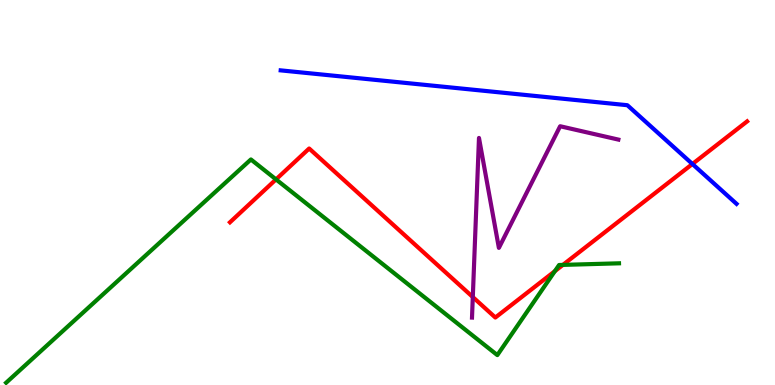[{'lines': ['blue', 'red'], 'intersections': [{'x': 8.93, 'y': 5.74}]}, {'lines': ['green', 'red'], 'intersections': [{'x': 3.56, 'y': 5.34}, {'x': 7.16, 'y': 2.96}, {'x': 7.26, 'y': 3.12}]}, {'lines': ['purple', 'red'], 'intersections': [{'x': 6.1, 'y': 2.28}]}, {'lines': ['blue', 'green'], 'intersections': []}, {'lines': ['blue', 'purple'], 'intersections': []}, {'lines': ['green', 'purple'], 'intersections': []}]